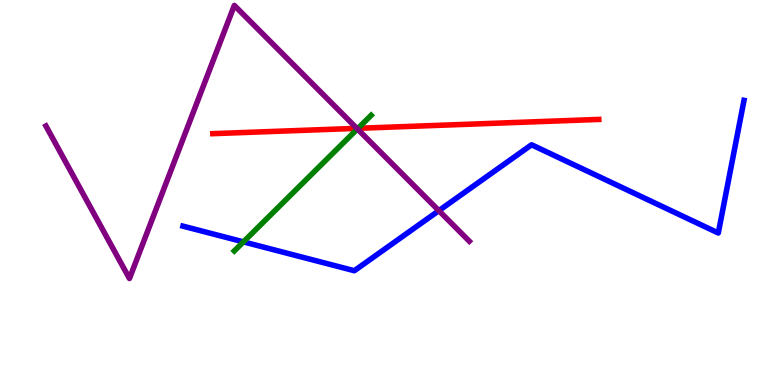[{'lines': ['blue', 'red'], 'intersections': []}, {'lines': ['green', 'red'], 'intersections': [{'x': 4.62, 'y': 6.67}]}, {'lines': ['purple', 'red'], 'intersections': [{'x': 4.6, 'y': 6.67}]}, {'lines': ['blue', 'green'], 'intersections': [{'x': 3.14, 'y': 3.72}]}, {'lines': ['blue', 'purple'], 'intersections': [{'x': 5.66, 'y': 4.53}]}, {'lines': ['green', 'purple'], 'intersections': [{'x': 4.61, 'y': 6.65}]}]